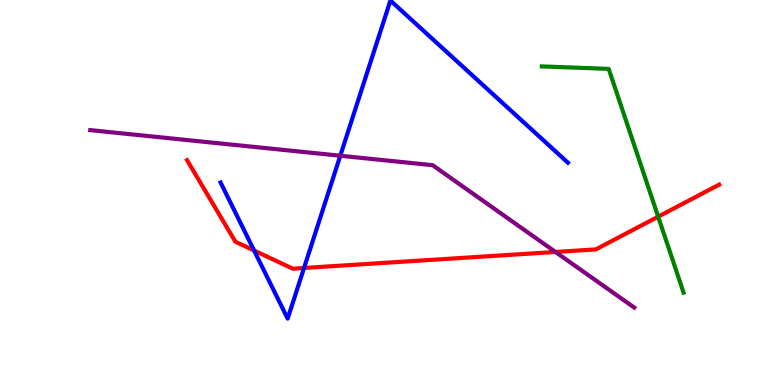[{'lines': ['blue', 'red'], 'intersections': [{'x': 3.28, 'y': 3.49}, {'x': 3.92, 'y': 3.04}]}, {'lines': ['green', 'red'], 'intersections': [{'x': 8.49, 'y': 4.37}]}, {'lines': ['purple', 'red'], 'intersections': [{'x': 7.17, 'y': 3.46}]}, {'lines': ['blue', 'green'], 'intersections': []}, {'lines': ['blue', 'purple'], 'intersections': [{'x': 4.39, 'y': 5.95}]}, {'lines': ['green', 'purple'], 'intersections': []}]